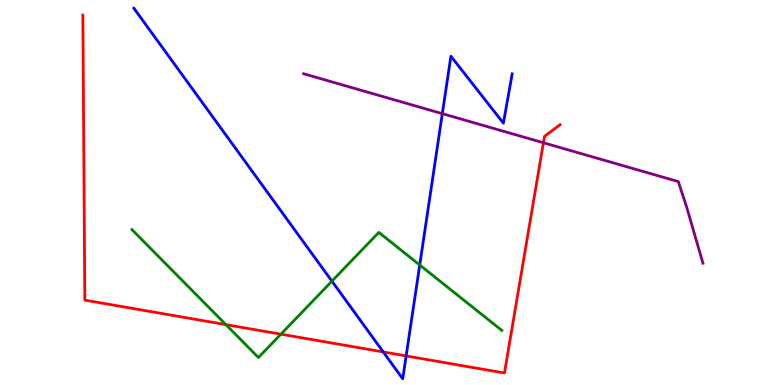[{'lines': ['blue', 'red'], 'intersections': [{'x': 4.95, 'y': 0.858}, {'x': 5.24, 'y': 0.755}]}, {'lines': ['green', 'red'], 'intersections': [{'x': 2.91, 'y': 1.57}, {'x': 3.62, 'y': 1.32}]}, {'lines': ['purple', 'red'], 'intersections': [{'x': 7.01, 'y': 6.29}]}, {'lines': ['blue', 'green'], 'intersections': [{'x': 4.28, 'y': 2.7}, {'x': 5.42, 'y': 3.12}]}, {'lines': ['blue', 'purple'], 'intersections': [{'x': 5.71, 'y': 7.05}]}, {'lines': ['green', 'purple'], 'intersections': []}]